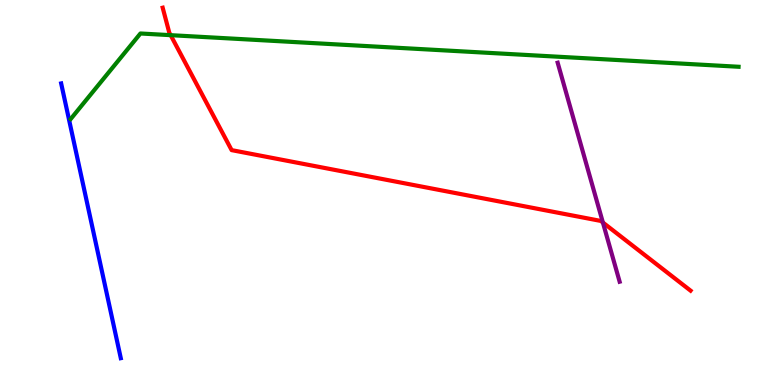[{'lines': ['blue', 'red'], 'intersections': []}, {'lines': ['green', 'red'], 'intersections': [{'x': 2.2, 'y': 9.09}]}, {'lines': ['purple', 'red'], 'intersections': [{'x': 7.78, 'y': 4.22}]}, {'lines': ['blue', 'green'], 'intersections': []}, {'lines': ['blue', 'purple'], 'intersections': []}, {'lines': ['green', 'purple'], 'intersections': []}]